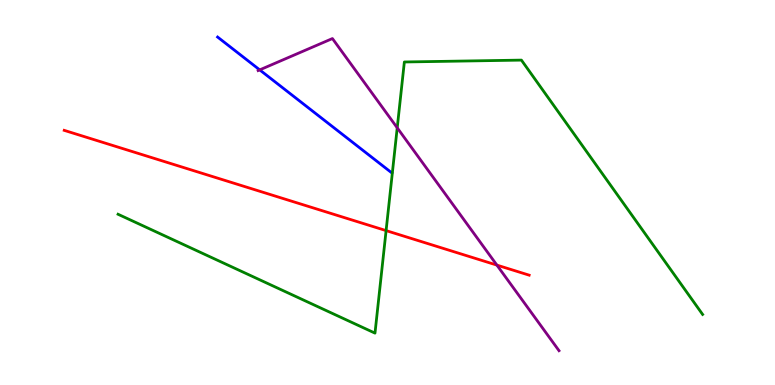[{'lines': ['blue', 'red'], 'intersections': []}, {'lines': ['green', 'red'], 'intersections': [{'x': 4.98, 'y': 4.01}]}, {'lines': ['purple', 'red'], 'intersections': [{'x': 6.41, 'y': 3.11}]}, {'lines': ['blue', 'green'], 'intersections': []}, {'lines': ['blue', 'purple'], 'intersections': [{'x': 3.35, 'y': 8.18}]}, {'lines': ['green', 'purple'], 'intersections': [{'x': 5.13, 'y': 6.68}]}]